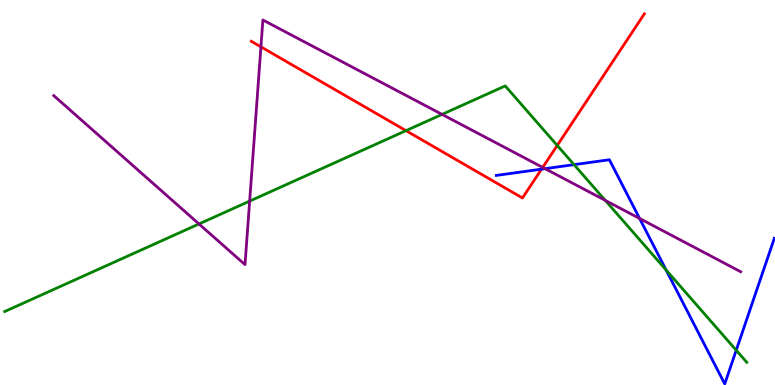[{'lines': ['blue', 'red'], 'intersections': [{'x': 6.99, 'y': 5.61}]}, {'lines': ['green', 'red'], 'intersections': [{'x': 5.24, 'y': 6.61}, {'x': 7.19, 'y': 6.22}]}, {'lines': ['purple', 'red'], 'intersections': [{'x': 3.37, 'y': 8.78}, {'x': 7.0, 'y': 5.65}]}, {'lines': ['blue', 'green'], 'intersections': [{'x': 7.41, 'y': 5.72}, {'x': 8.6, 'y': 2.98}, {'x': 9.5, 'y': 0.903}]}, {'lines': ['blue', 'purple'], 'intersections': [{'x': 7.03, 'y': 5.62}, {'x': 8.25, 'y': 4.33}]}, {'lines': ['green', 'purple'], 'intersections': [{'x': 2.57, 'y': 4.18}, {'x': 3.22, 'y': 4.78}, {'x': 5.7, 'y': 7.03}, {'x': 7.81, 'y': 4.8}]}]